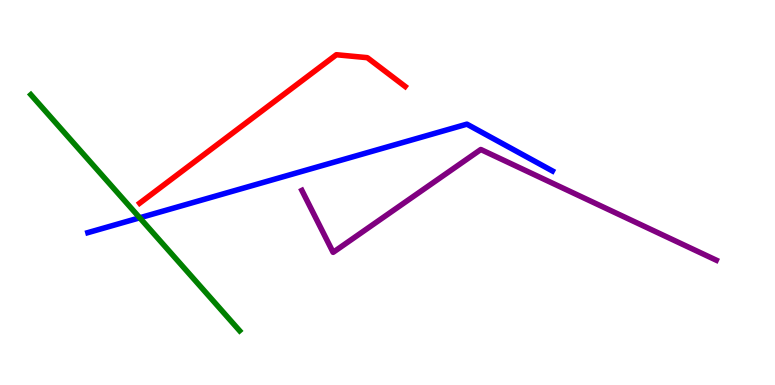[{'lines': ['blue', 'red'], 'intersections': []}, {'lines': ['green', 'red'], 'intersections': []}, {'lines': ['purple', 'red'], 'intersections': []}, {'lines': ['blue', 'green'], 'intersections': [{'x': 1.8, 'y': 4.34}]}, {'lines': ['blue', 'purple'], 'intersections': []}, {'lines': ['green', 'purple'], 'intersections': []}]